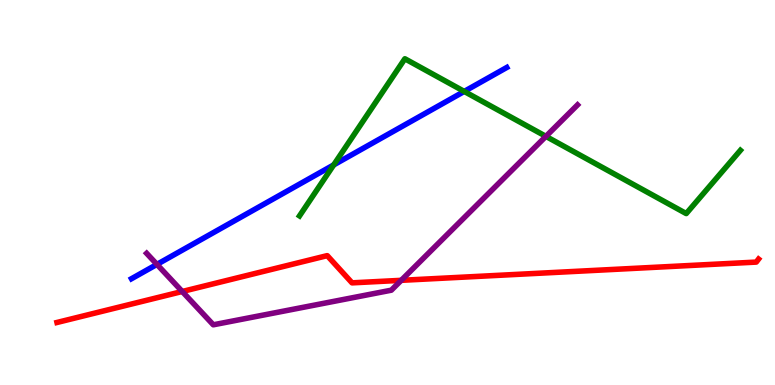[{'lines': ['blue', 'red'], 'intersections': []}, {'lines': ['green', 'red'], 'intersections': []}, {'lines': ['purple', 'red'], 'intersections': [{'x': 2.35, 'y': 2.43}, {'x': 5.18, 'y': 2.72}]}, {'lines': ['blue', 'green'], 'intersections': [{'x': 4.31, 'y': 5.72}, {'x': 5.99, 'y': 7.63}]}, {'lines': ['blue', 'purple'], 'intersections': [{'x': 2.03, 'y': 3.13}]}, {'lines': ['green', 'purple'], 'intersections': [{'x': 7.04, 'y': 6.46}]}]